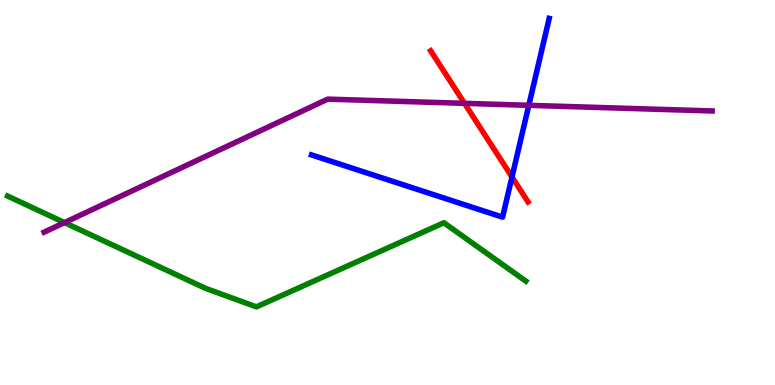[{'lines': ['blue', 'red'], 'intersections': [{'x': 6.61, 'y': 5.4}]}, {'lines': ['green', 'red'], 'intersections': []}, {'lines': ['purple', 'red'], 'intersections': [{'x': 5.99, 'y': 7.32}]}, {'lines': ['blue', 'green'], 'intersections': []}, {'lines': ['blue', 'purple'], 'intersections': [{'x': 6.82, 'y': 7.26}]}, {'lines': ['green', 'purple'], 'intersections': [{'x': 0.832, 'y': 4.22}]}]